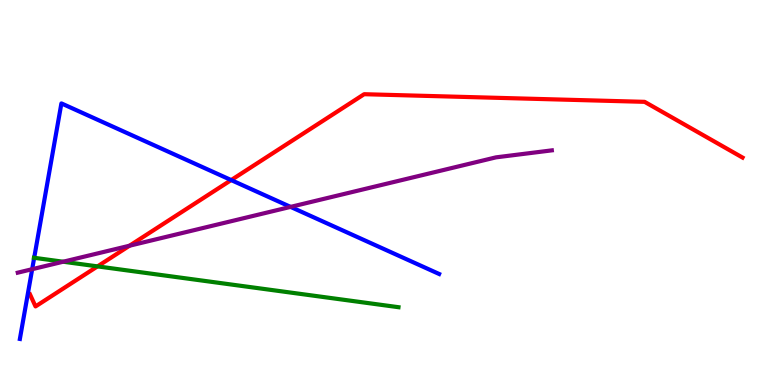[{'lines': ['blue', 'red'], 'intersections': [{'x': 2.98, 'y': 5.32}]}, {'lines': ['green', 'red'], 'intersections': [{'x': 1.26, 'y': 3.08}]}, {'lines': ['purple', 'red'], 'intersections': [{'x': 1.67, 'y': 3.62}]}, {'lines': ['blue', 'green'], 'intersections': [{'x': 0.441, 'y': 3.3}]}, {'lines': ['blue', 'purple'], 'intersections': [{'x': 0.415, 'y': 3.01}, {'x': 3.75, 'y': 4.63}]}, {'lines': ['green', 'purple'], 'intersections': [{'x': 0.815, 'y': 3.2}]}]